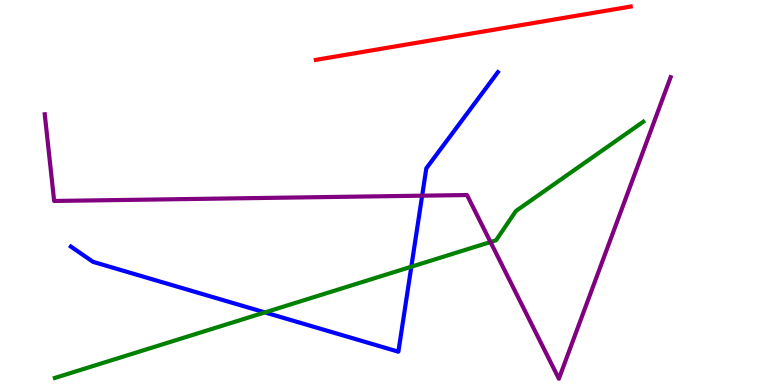[{'lines': ['blue', 'red'], 'intersections': []}, {'lines': ['green', 'red'], 'intersections': []}, {'lines': ['purple', 'red'], 'intersections': []}, {'lines': ['blue', 'green'], 'intersections': [{'x': 3.42, 'y': 1.89}, {'x': 5.31, 'y': 3.07}]}, {'lines': ['blue', 'purple'], 'intersections': [{'x': 5.45, 'y': 4.92}]}, {'lines': ['green', 'purple'], 'intersections': [{'x': 6.33, 'y': 3.71}]}]